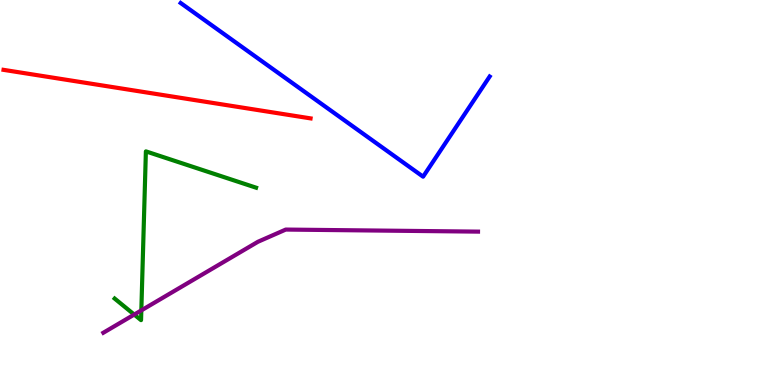[{'lines': ['blue', 'red'], 'intersections': []}, {'lines': ['green', 'red'], 'intersections': []}, {'lines': ['purple', 'red'], 'intersections': []}, {'lines': ['blue', 'green'], 'intersections': []}, {'lines': ['blue', 'purple'], 'intersections': []}, {'lines': ['green', 'purple'], 'intersections': [{'x': 1.73, 'y': 1.83}, {'x': 1.82, 'y': 1.94}]}]